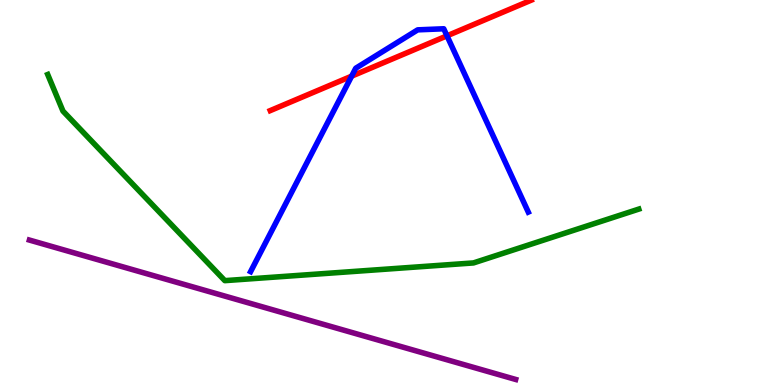[{'lines': ['blue', 'red'], 'intersections': [{'x': 4.54, 'y': 8.02}, {'x': 5.77, 'y': 9.07}]}, {'lines': ['green', 'red'], 'intersections': []}, {'lines': ['purple', 'red'], 'intersections': []}, {'lines': ['blue', 'green'], 'intersections': []}, {'lines': ['blue', 'purple'], 'intersections': []}, {'lines': ['green', 'purple'], 'intersections': []}]